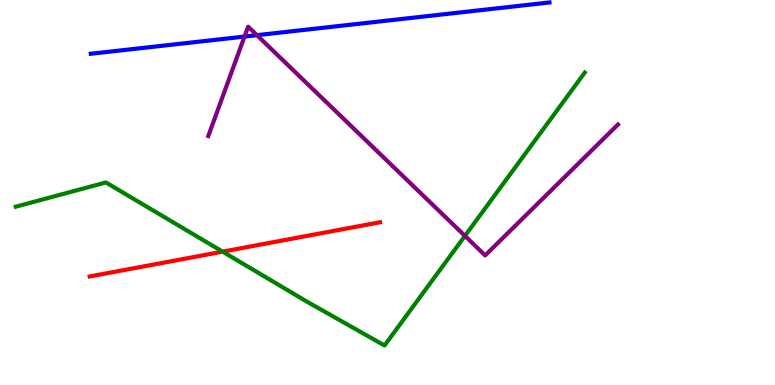[{'lines': ['blue', 'red'], 'intersections': []}, {'lines': ['green', 'red'], 'intersections': [{'x': 2.87, 'y': 3.46}]}, {'lines': ['purple', 'red'], 'intersections': []}, {'lines': ['blue', 'green'], 'intersections': []}, {'lines': ['blue', 'purple'], 'intersections': [{'x': 3.15, 'y': 9.05}, {'x': 3.32, 'y': 9.09}]}, {'lines': ['green', 'purple'], 'intersections': [{'x': 6.0, 'y': 3.87}]}]